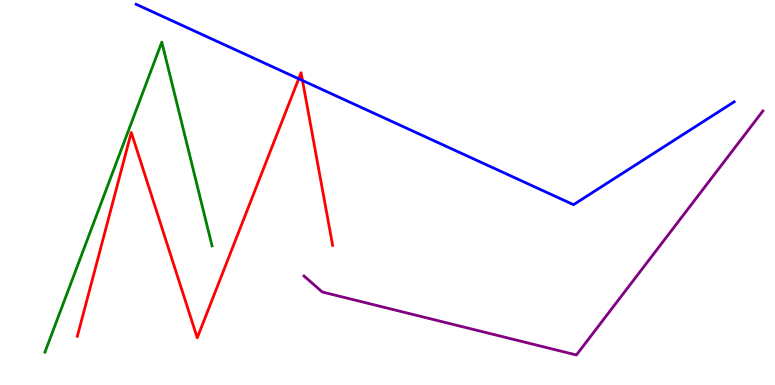[{'lines': ['blue', 'red'], 'intersections': [{'x': 3.85, 'y': 7.95}, {'x': 3.9, 'y': 7.91}]}, {'lines': ['green', 'red'], 'intersections': []}, {'lines': ['purple', 'red'], 'intersections': []}, {'lines': ['blue', 'green'], 'intersections': []}, {'lines': ['blue', 'purple'], 'intersections': []}, {'lines': ['green', 'purple'], 'intersections': []}]